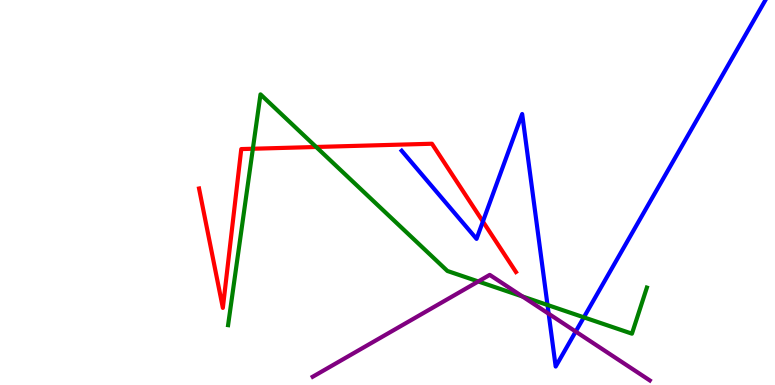[{'lines': ['blue', 'red'], 'intersections': [{'x': 6.23, 'y': 4.25}]}, {'lines': ['green', 'red'], 'intersections': [{'x': 3.26, 'y': 6.14}, {'x': 4.08, 'y': 6.18}]}, {'lines': ['purple', 'red'], 'intersections': []}, {'lines': ['blue', 'green'], 'intersections': [{'x': 7.06, 'y': 2.08}, {'x': 7.53, 'y': 1.76}]}, {'lines': ['blue', 'purple'], 'intersections': [{'x': 7.08, 'y': 1.85}, {'x': 7.43, 'y': 1.39}]}, {'lines': ['green', 'purple'], 'intersections': [{'x': 6.17, 'y': 2.69}, {'x': 6.74, 'y': 2.3}]}]